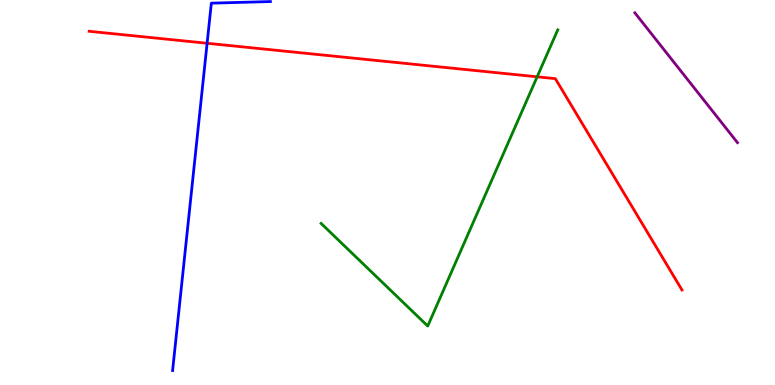[{'lines': ['blue', 'red'], 'intersections': [{'x': 2.67, 'y': 8.88}]}, {'lines': ['green', 'red'], 'intersections': [{'x': 6.93, 'y': 8.01}]}, {'lines': ['purple', 'red'], 'intersections': []}, {'lines': ['blue', 'green'], 'intersections': []}, {'lines': ['blue', 'purple'], 'intersections': []}, {'lines': ['green', 'purple'], 'intersections': []}]